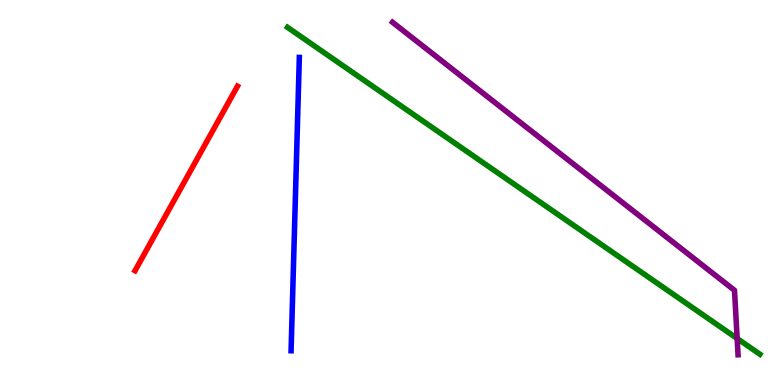[{'lines': ['blue', 'red'], 'intersections': []}, {'lines': ['green', 'red'], 'intersections': []}, {'lines': ['purple', 'red'], 'intersections': []}, {'lines': ['blue', 'green'], 'intersections': []}, {'lines': ['blue', 'purple'], 'intersections': []}, {'lines': ['green', 'purple'], 'intersections': [{'x': 9.51, 'y': 1.21}]}]